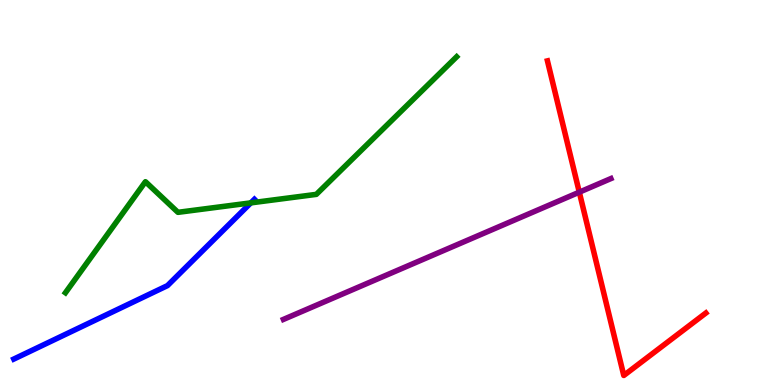[{'lines': ['blue', 'red'], 'intersections': []}, {'lines': ['green', 'red'], 'intersections': []}, {'lines': ['purple', 'red'], 'intersections': [{'x': 7.47, 'y': 5.01}]}, {'lines': ['blue', 'green'], 'intersections': [{'x': 3.24, 'y': 4.73}]}, {'lines': ['blue', 'purple'], 'intersections': []}, {'lines': ['green', 'purple'], 'intersections': []}]